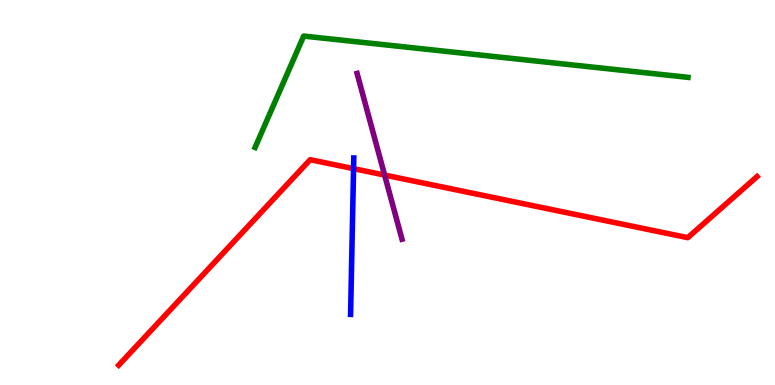[{'lines': ['blue', 'red'], 'intersections': [{'x': 4.56, 'y': 5.62}]}, {'lines': ['green', 'red'], 'intersections': []}, {'lines': ['purple', 'red'], 'intersections': [{'x': 4.96, 'y': 5.45}]}, {'lines': ['blue', 'green'], 'intersections': []}, {'lines': ['blue', 'purple'], 'intersections': []}, {'lines': ['green', 'purple'], 'intersections': []}]